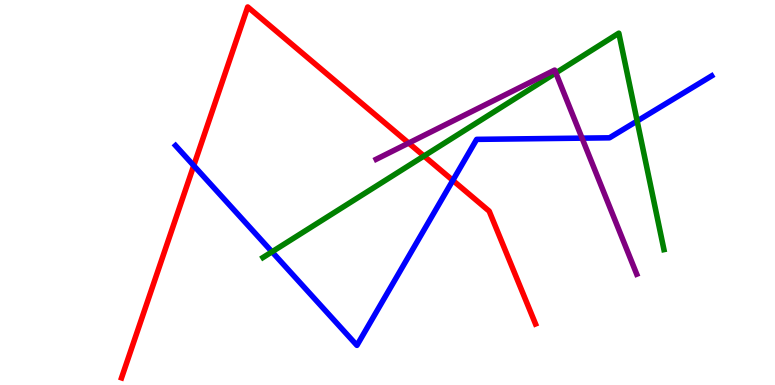[{'lines': ['blue', 'red'], 'intersections': [{'x': 2.5, 'y': 5.7}, {'x': 5.84, 'y': 5.31}]}, {'lines': ['green', 'red'], 'intersections': [{'x': 5.47, 'y': 5.95}]}, {'lines': ['purple', 'red'], 'intersections': [{'x': 5.27, 'y': 6.28}]}, {'lines': ['blue', 'green'], 'intersections': [{'x': 3.51, 'y': 3.46}, {'x': 8.22, 'y': 6.86}]}, {'lines': ['blue', 'purple'], 'intersections': [{'x': 7.51, 'y': 6.41}]}, {'lines': ['green', 'purple'], 'intersections': [{'x': 7.17, 'y': 8.11}]}]